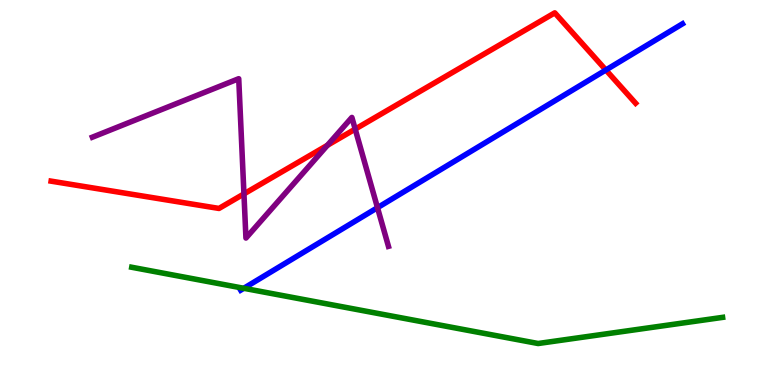[{'lines': ['blue', 'red'], 'intersections': [{'x': 7.82, 'y': 8.18}]}, {'lines': ['green', 'red'], 'intersections': []}, {'lines': ['purple', 'red'], 'intersections': [{'x': 3.15, 'y': 4.96}, {'x': 4.22, 'y': 6.23}, {'x': 4.58, 'y': 6.65}]}, {'lines': ['blue', 'green'], 'intersections': [{'x': 3.15, 'y': 2.51}]}, {'lines': ['blue', 'purple'], 'intersections': [{'x': 4.87, 'y': 4.61}]}, {'lines': ['green', 'purple'], 'intersections': []}]